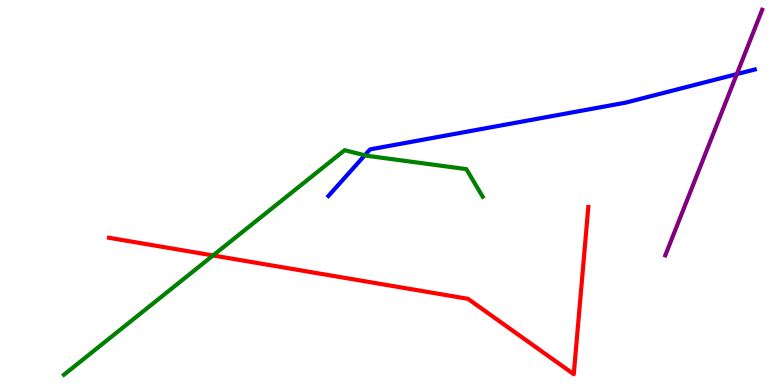[{'lines': ['blue', 'red'], 'intersections': []}, {'lines': ['green', 'red'], 'intersections': [{'x': 2.75, 'y': 3.36}]}, {'lines': ['purple', 'red'], 'intersections': []}, {'lines': ['blue', 'green'], 'intersections': [{'x': 4.71, 'y': 5.97}]}, {'lines': ['blue', 'purple'], 'intersections': [{'x': 9.51, 'y': 8.07}]}, {'lines': ['green', 'purple'], 'intersections': []}]